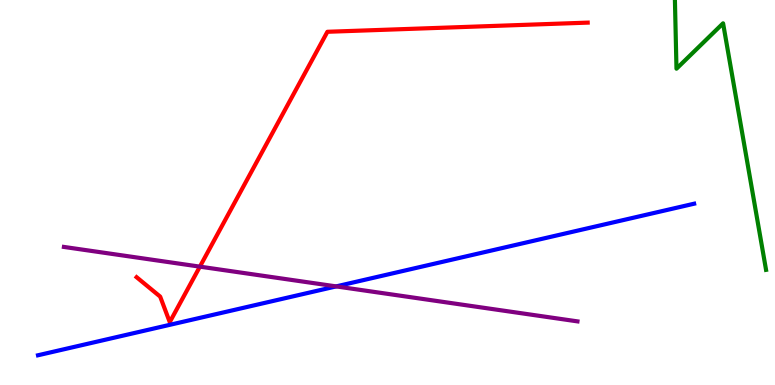[{'lines': ['blue', 'red'], 'intersections': []}, {'lines': ['green', 'red'], 'intersections': []}, {'lines': ['purple', 'red'], 'intersections': [{'x': 2.58, 'y': 3.07}]}, {'lines': ['blue', 'green'], 'intersections': []}, {'lines': ['blue', 'purple'], 'intersections': [{'x': 4.34, 'y': 2.56}]}, {'lines': ['green', 'purple'], 'intersections': []}]